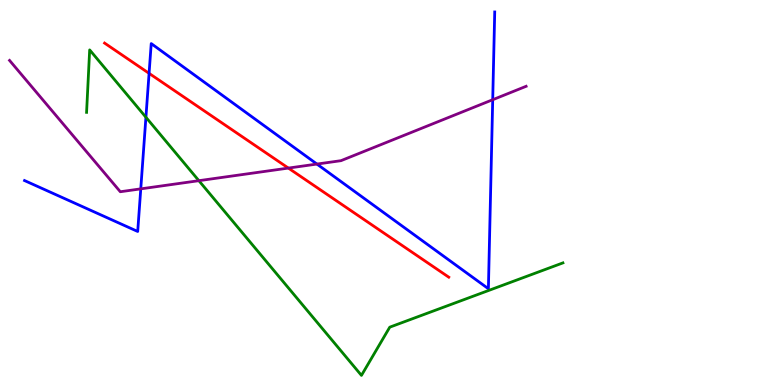[{'lines': ['blue', 'red'], 'intersections': [{'x': 1.92, 'y': 8.09}]}, {'lines': ['green', 'red'], 'intersections': []}, {'lines': ['purple', 'red'], 'intersections': [{'x': 3.72, 'y': 5.63}]}, {'lines': ['blue', 'green'], 'intersections': [{'x': 1.88, 'y': 6.95}]}, {'lines': ['blue', 'purple'], 'intersections': [{'x': 1.82, 'y': 5.09}, {'x': 4.09, 'y': 5.74}, {'x': 6.36, 'y': 7.41}]}, {'lines': ['green', 'purple'], 'intersections': [{'x': 2.57, 'y': 5.31}]}]